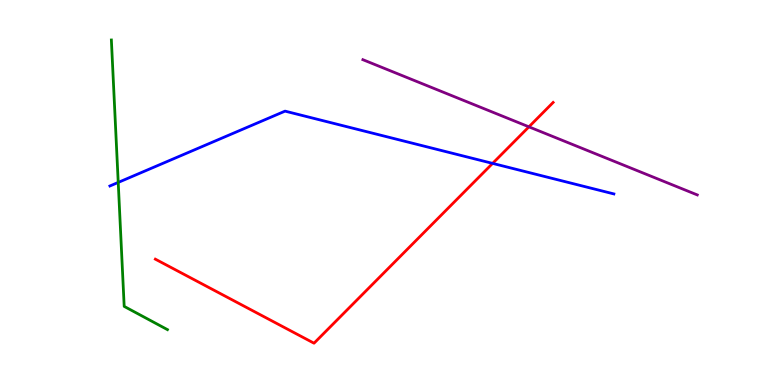[{'lines': ['blue', 'red'], 'intersections': [{'x': 6.36, 'y': 5.76}]}, {'lines': ['green', 'red'], 'intersections': []}, {'lines': ['purple', 'red'], 'intersections': [{'x': 6.82, 'y': 6.71}]}, {'lines': ['blue', 'green'], 'intersections': [{'x': 1.53, 'y': 5.26}]}, {'lines': ['blue', 'purple'], 'intersections': []}, {'lines': ['green', 'purple'], 'intersections': []}]